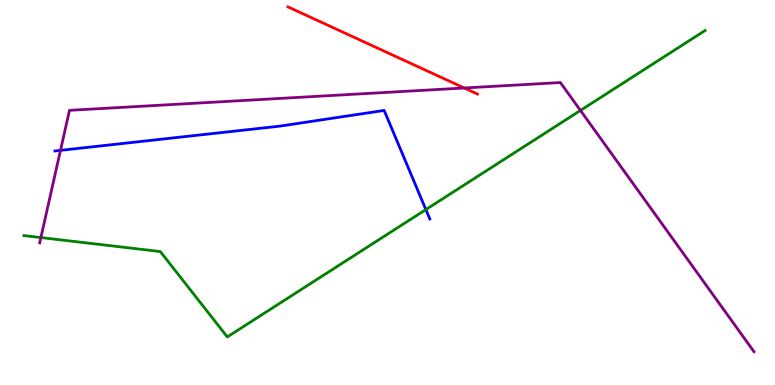[{'lines': ['blue', 'red'], 'intersections': []}, {'lines': ['green', 'red'], 'intersections': []}, {'lines': ['purple', 'red'], 'intersections': [{'x': 5.99, 'y': 7.71}]}, {'lines': ['blue', 'green'], 'intersections': [{'x': 5.5, 'y': 4.56}]}, {'lines': ['blue', 'purple'], 'intersections': [{'x': 0.78, 'y': 6.09}]}, {'lines': ['green', 'purple'], 'intersections': [{'x': 0.528, 'y': 3.83}, {'x': 7.49, 'y': 7.13}]}]